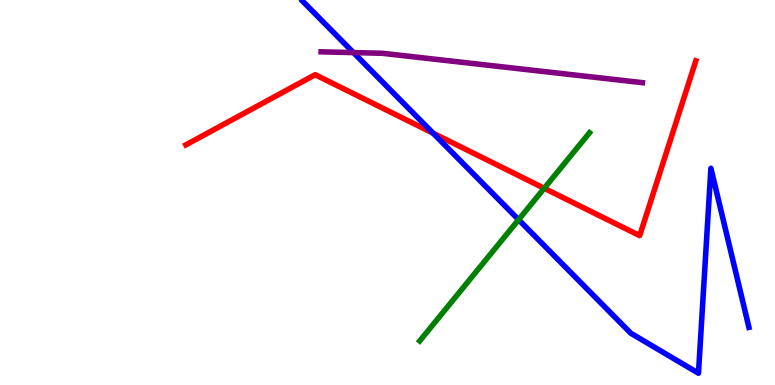[{'lines': ['blue', 'red'], 'intersections': [{'x': 5.59, 'y': 6.54}]}, {'lines': ['green', 'red'], 'intersections': [{'x': 7.02, 'y': 5.11}]}, {'lines': ['purple', 'red'], 'intersections': []}, {'lines': ['blue', 'green'], 'intersections': [{'x': 6.69, 'y': 4.29}]}, {'lines': ['blue', 'purple'], 'intersections': [{'x': 4.56, 'y': 8.63}]}, {'lines': ['green', 'purple'], 'intersections': []}]